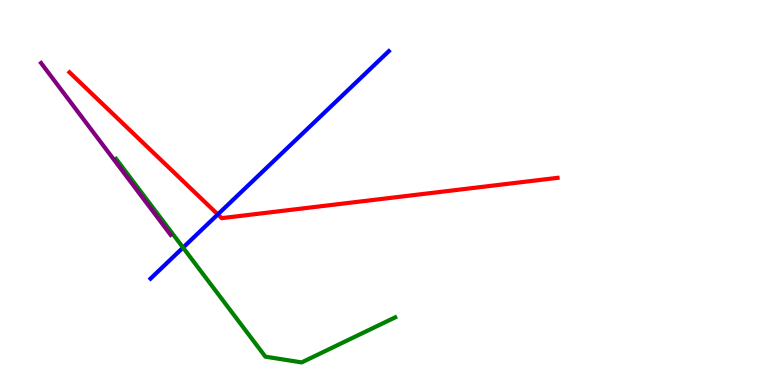[{'lines': ['blue', 'red'], 'intersections': [{'x': 2.81, 'y': 4.43}]}, {'lines': ['green', 'red'], 'intersections': []}, {'lines': ['purple', 'red'], 'intersections': []}, {'lines': ['blue', 'green'], 'intersections': [{'x': 2.36, 'y': 3.57}]}, {'lines': ['blue', 'purple'], 'intersections': []}, {'lines': ['green', 'purple'], 'intersections': []}]